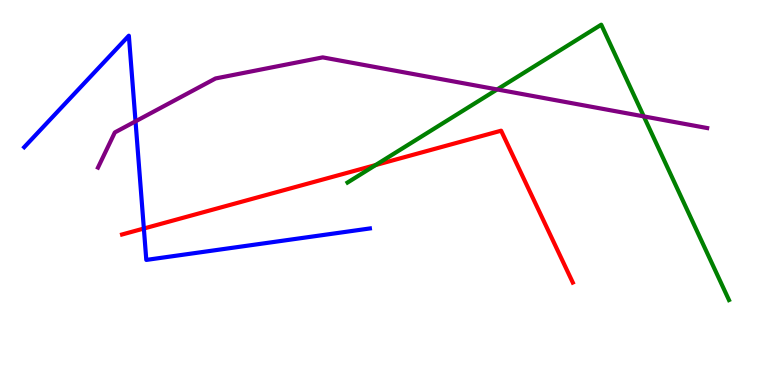[{'lines': ['blue', 'red'], 'intersections': [{'x': 1.86, 'y': 4.06}]}, {'lines': ['green', 'red'], 'intersections': [{'x': 4.85, 'y': 5.71}]}, {'lines': ['purple', 'red'], 'intersections': []}, {'lines': ['blue', 'green'], 'intersections': []}, {'lines': ['blue', 'purple'], 'intersections': [{'x': 1.75, 'y': 6.85}]}, {'lines': ['green', 'purple'], 'intersections': [{'x': 6.41, 'y': 7.68}, {'x': 8.31, 'y': 6.98}]}]